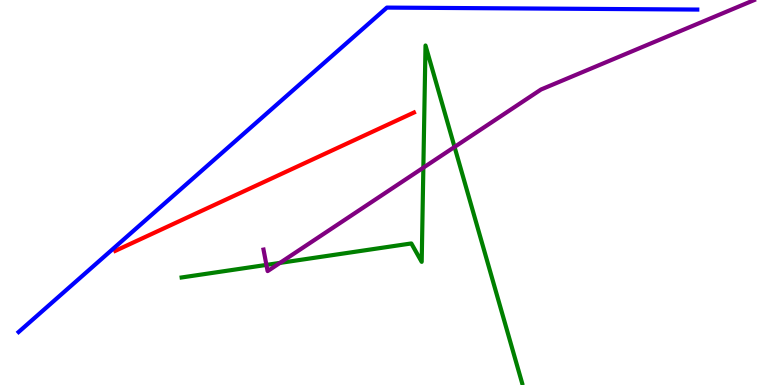[{'lines': ['blue', 'red'], 'intersections': []}, {'lines': ['green', 'red'], 'intersections': []}, {'lines': ['purple', 'red'], 'intersections': []}, {'lines': ['blue', 'green'], 'intersections': []}, {'lines': ['blue', 'purple'], 'intersections': []}, {'lines': ['green', 'purple'], 'intersections': [{'x': 3.44, 'y': 3.12}, {'x': 3.61, 'y': 3.17}, {'x': 5.46, 'y': 5.65}, {'x': 5.87, 'y': 6.18}]}]